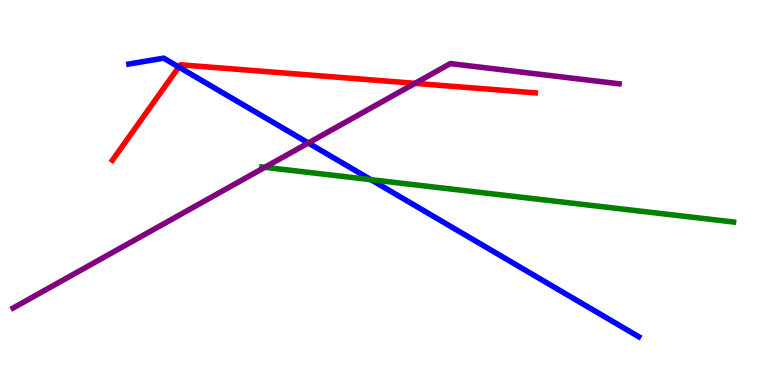[{'lines': ['blue', 'red'], 'intersections': [{'x': 2.31, 'y': 8.26}]}, {'lines': ['green', 'red'], 'intersections': []}, {'lines': ['purple', 'red'], 'intersections': [{'x': 5.36, 'y': 7.84}]}, {'lines': ['blue', 'green'], 'intersections': [{'x': 4.79, 'y': 5.33}]}, {'lines': ['blue', 'purple'], 'intersections': [{'x': 3.98, 'y': 6.29}]}, {'lines': ['green', 'purple'], 'intersections': [{'x': 3.42, 'y': 5.65}]}]